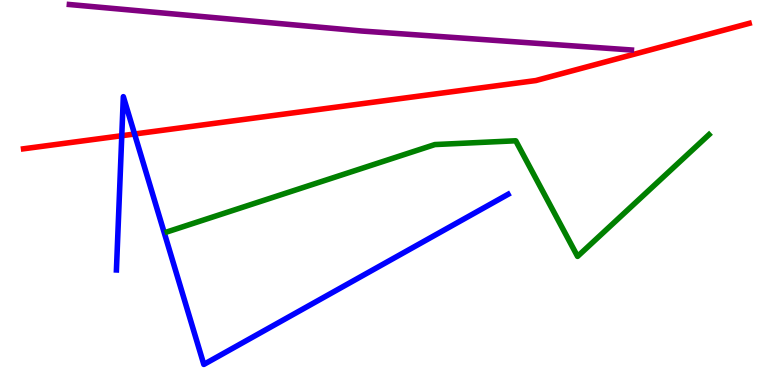[{'lines': ['blue', 'red'], 'intersections': [{'x': 1.57, 'y': 6.47}, {'x': 1.74, 'y': 6.52}]}, {'lines': ['green', 'red'], 'intersections': []}, {'lines': ['purple', 'red'], 'intersections': []}, {'lines': ['blue', 'green'], 'intersections': []}, {'lines': ['blue', 'purple'], 'intersections': []}, {'lines': ['green', 'purple'], 'intersections': []}]